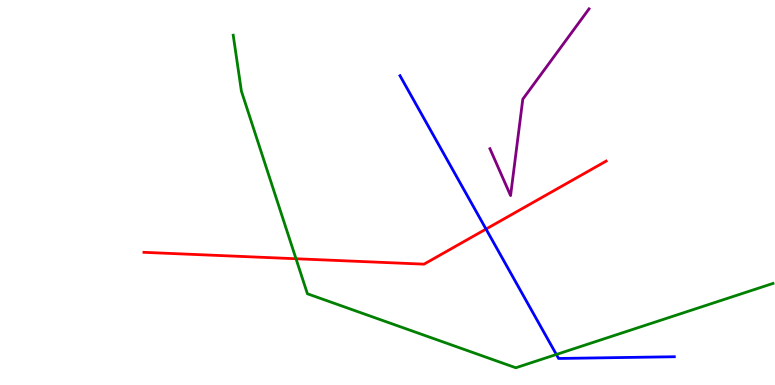[{'lines': ['blue', 'red'], 'intersections': [{'x': 6.27, 'y': 4.05}]}, {'lines': ['green', 'red'], 'intersections': [{'x': 3.82, 'y': 3.28}]}, {'lines': ['purple', 'red'], 'intersections': []}, {'lines': ['blue', 'green'], 'intersections': [{'x': 7.18, 'y': 0.793}]}, {'lines': ['blue', 'purple'], 'intersections': []}, {'lines': ['green', 'purple'], 'intersections': []}]